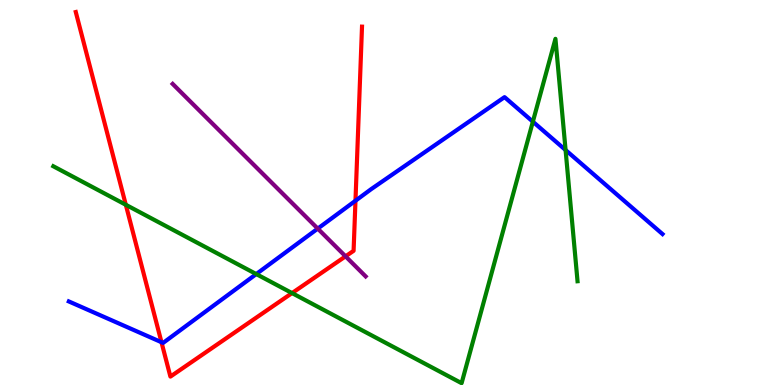[{'lines': ['blue', 'red'], 'intersections': [{'x': 2.08, 'y': 1.11}, {'x': 4.59, 'y': 4.79}]}, {'lines': ['green', 'red'], 'intersections': [{'x': 1.62, 'y': 4.68}, {'x': 3.77, 'y': 2.39}]}, {'lines': ['purple', 'red'], 'intersections': [{'x': 4.46, 'y': 3.34}]}, {'lines': ['blue', 'green'], 'intersections': [{'x': 3.31, 'y': 2.88}, {'x': 6.88, 'y': 6.84}, {'x': 7.3, 'y': 6.1}]}, {'lines': ['blue', 'purple'], 'intersections': [{'x': 4.1, 'y': 4.06}]}, {'lines': ['green', 'purple'], 'intersections': []}]